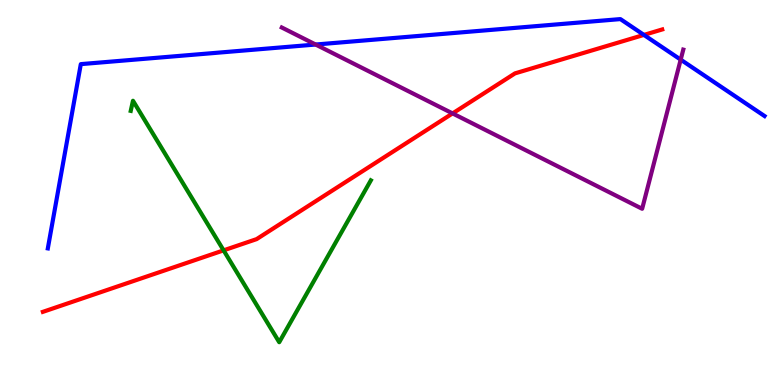[{'lines': ['blue', 'red'], 'intersections': [{'x': 8.31, 'y': 9.09}]}, {'lines': ['green', 'red'], 'intersections': [{'x': 2.89, 'y': 3.5}]}, {'lines': ['purple', 'red'], 'intersections': [{'x': 5.84, 'y': 7.05}]}, {'lines': ['blue', 'green'], 'intersections': []}, {'lines': ['blue', 'purple'], 'intersections': [{'x': 4.07, 'y': 8.84}, {'x': 8.78, 'y': 8.45}]}, {'lines': ['green', 'purple'], 'intersections': []}]